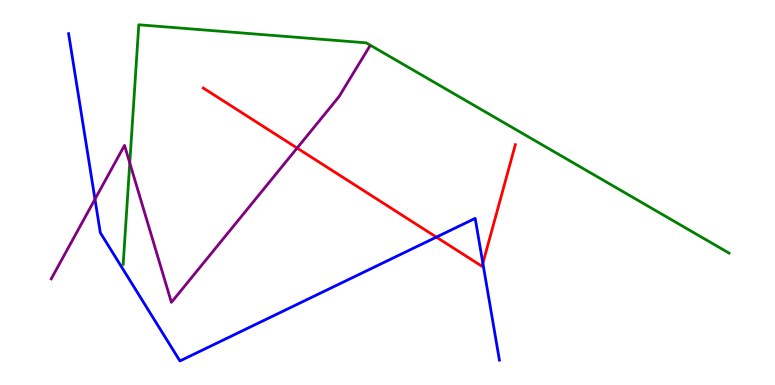[{'lines': ['blue', 'red'], 'intersections': [{'x': 5.63, 'y': 3.84}, {'x': 6.23, 'y': 3.16}]}, {'lines': ['green', 'red'], 'intersections': []}, {'lines': ['purple', 'red'], 'intersections': [{'x': 3.83, 'y': 6.15}]}, {'lines': ['blue', 'green'], 'intersections': []}, {'lines': ['blue', 'purple'], 'intersections': [{'x': 1.23, 'y': 4.83}]}, {'lines': ['green', 'purple'], 'intersections': [{'x': 1.67, 'y': 5.77}]}]